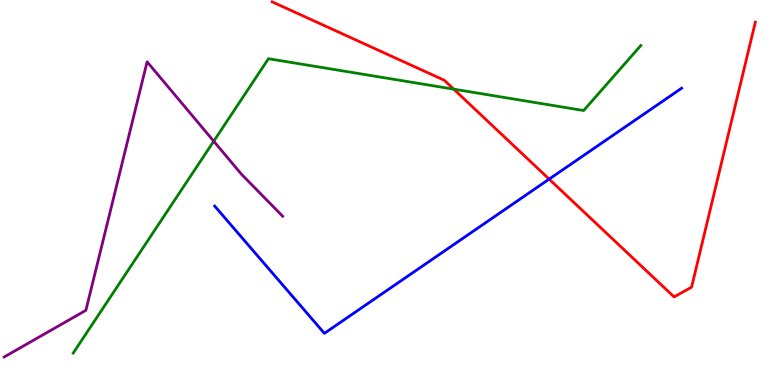[{'lines': ['blue', 'red'], 'intersections': [{'x': 7.09, 'y': 5.35}]}, {'lines': ['green', 'red'], 'intersections': [{'x': 5.85, 'y': 7.68}]}, {'lines': ['purple', 'red'], 'intersections': []}, {'lines': ['blue', 'green'], 'intersections': []}, {'lines': ['blue', 'purple'], 'intersections': []}, {'lines': ['green', 'purple'], 'intersections': [{'x': 2.76, 'y': 6.33}]}]